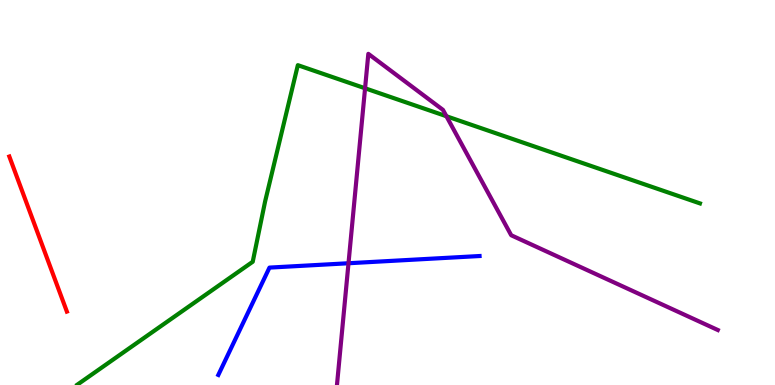[{'lines': ['blue', 'red'], 'intersections': []}, {'lines': ['green', 'red'], 'intersections': []}, {'lines': ['purple', 'red'], 'intersections': []}, {'lines': ['blue', 'green'], 'intersections': []}, {'lines': ['blue', 'purple'], 'intersections': [{'x': 4.5, 'y': 3.16}]}, {'lines': ['green', 'purple'], 'intersections': [{'x': 4.71, 'y': 7.71}, {'x': 5.76, 'y': 6.98}]}]